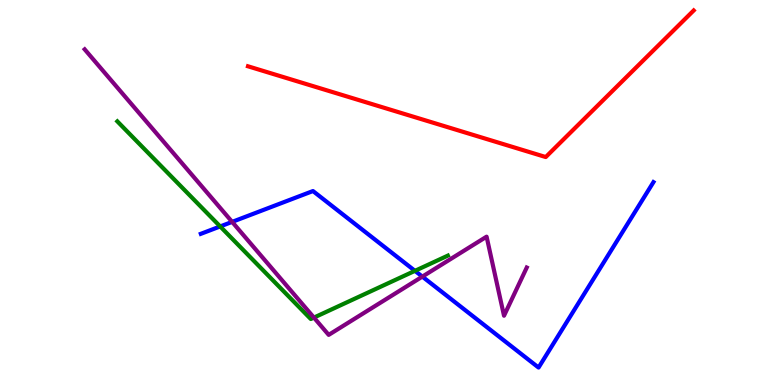[{'lines': ['blue', 'red'], 'intersections': []}, {'lines': ['green', 'red'], 'intersections': []}, {'lines': ['purple', 'red'], 'intersections': []}, {'lines': ['blue', 'green'], 'intersections': [{'x': 2.84, 'y': 4.12}, {'x': 5.35, 'y': 2.97}]}, {'lines': ['blue', 'purple'], 'intersections': [{'x': 3.0, 'y': 4.24}, {'x': 5.45, 'y': 2.82}]}, {'lines': ['green', 'purple'], 'intersections': [{'x': 4.05, 'y': 1.75}]}]